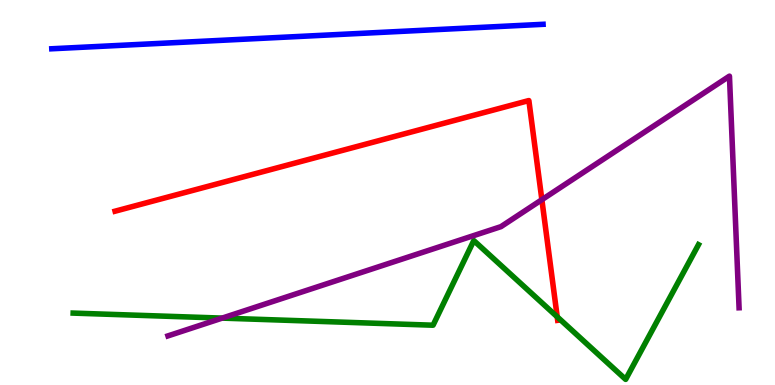[{'lines': ['blue', 'red'], 'intersections': []}, {'lines': ['green', 'red'], 'intersections': [{'x': 7.19, 'y': 1.77}]}, {'lines': ['purple', 'red'], 'intersections': [{'x': 6.99, 'y': 4.81}]}, {'lines': ['blue', 'green'], 'intersections': []}, {'lines': ['blue', 'purple'], 'intersections': []}, {'lines': ['green', 'purple'], 'intersections': [{'x': 2.87, 'y': 1.74}]}]